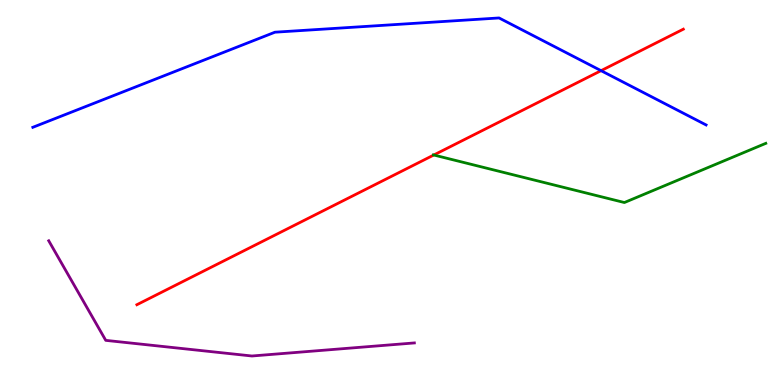[{'lines': ['blue', 'red'], 'intersections': [{'x': 7.76, 'y': 8.16}]}, {'lines': ['green', 'red'], 'intersections': [{'x': 5.6, 'y': 5.97}]}, {'lines': ['purple', 'red'], 'intersections': []}, {'lines': ['blue', 'green'], 'intersections': []}, {'lines': ['blue', 'purple'], 'intersections': []}, {'lines': ['green', 'purple'], 'intersections': []}]